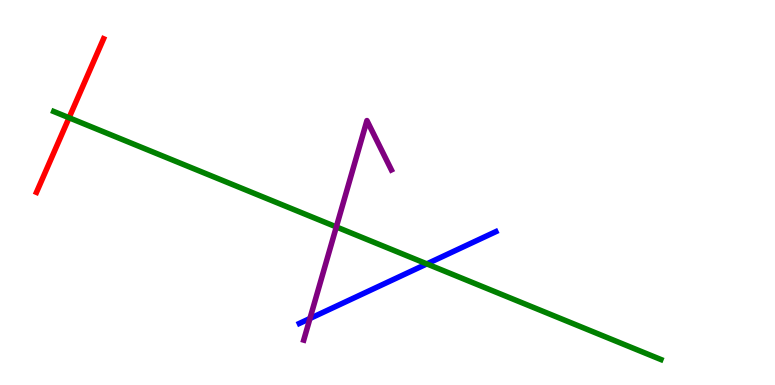[{'lines': ['blue', 'red'], 'intersections': []}, {'lines': ['green', 'red'], 'intersections': [{'x': 0.891, 'y': 6.94}]}, {'lines': ['purple', 'red'], 'intersections': []}, {'lines': ['blue', 'green'], 'intersections': [{'x': 5.51, 'y': 3.15}]}, {'lines': ['blue', 'purple'], 'intersections': [{'x': 4.0, 'y': 1.73}]}, {'lines': ['green', 'purple'], 'intersections': [{'x': 4.34, 'y': 4.11}]}]